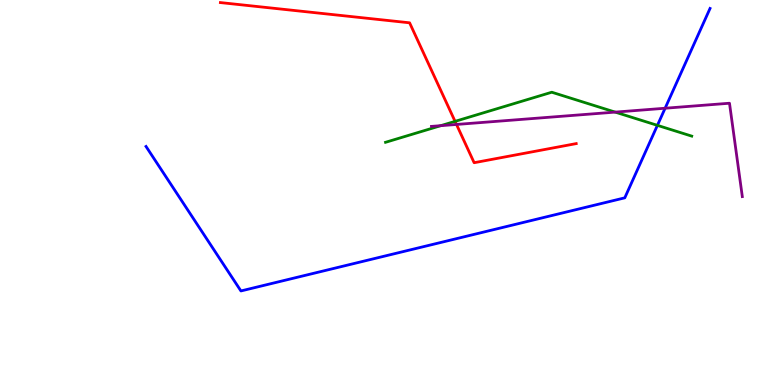[{'lines': ['blue', 'red'], 'intersections': []}, {'lines': ['green', 'red'], 'intersections': [{'x': 5.87, 'y': 6.85}]}, {'lines': ['purple', 'red'], 'intersections': [{'x': 5.89, 'y': 6.77}]}, {'lines': ['blue', 'green'], 'intersections': [{'x': 8.48, 'y': 6.74}]}, {'lines': ['blue', 'purple'], 'intersections': [{'x': 8.58, 'y': 7.19}]}, {'lines': ['green', 'purple'], 'intersections': [{'x': 5.69, 'y': 6.74}, {'x': 7.94, 'y': 7.09}]}]